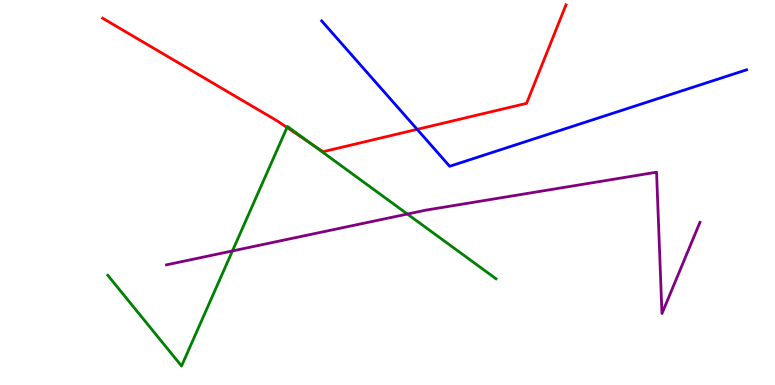[{'lines': ['blue', 'red'], 'intersections': [{'x': 5.38, 'y': 6.64}]}, {'lines': ['green', 'red'], 'intersections': [{'x': 3.7, 'y': 6.69}, {'x': 4.02, 'y': 6.26}]}, {'lines': ['purple', 'red'], 'intersections': []}, {'lines': ['blue', 'green'], 'intersections': []}, {'lines': ['blue', 'purple'], 'intersections': []}, {'lines': ['green', 'purple'], 'intersections': [{'x': 3.0, 'y': 3.48}, {'x': 5.26, 'y': 4.44}]}]